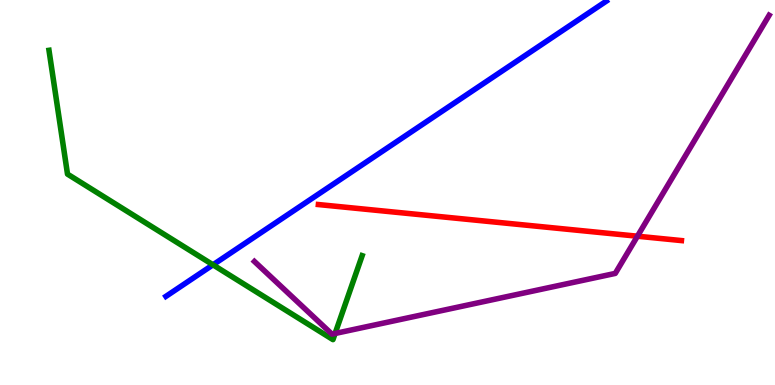[{'lines': ['blue', 'red'], 'intersections': []}, {'lines': ['green', 'red'], 'intersections': []}, {'lines': ['purple', 'red'], 'intersections': [{'x': 8.23, 'y': 3.86}]}, {'lines': ['blue', 'green'], 'intersections': [{'x': 2.75, 'y': 3.12}]}, {'lines': ['blue', 'purple'], 'intersections': []}, {'lines': ['green', 'purple'], 'intersections': [{'x': 4.32, 'y': 1.34}]}]